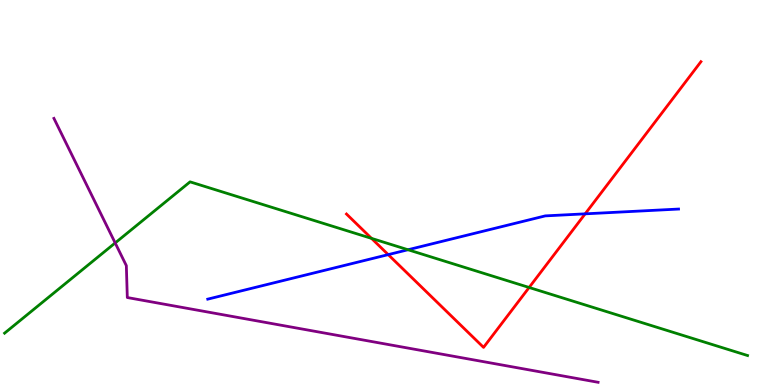[{'lines': ['blue', 'red'], 'intersections': [{'x': 5.01, 'y': 3.39}, {'x': 7.55, 'y': 4.45}]}, {'lines': ['green', 'red'], 'intersections': [{'x': 4.79, 'y': 3.81}, {'x': 6.83, 'y': 2.53}]}, {'lines': ['purple', 'red'], 'intersections': []}, {'lines': ['blue', 'green'], 'intersections': [{'x': 5.26, 'y': 3.51}]}, {'lines': ['blue', 'purple'], 'intersections': []}, {'lines': ['green', 'purple'], 'intersections': [{'x': 1.49, 'y': 3.69}]}]